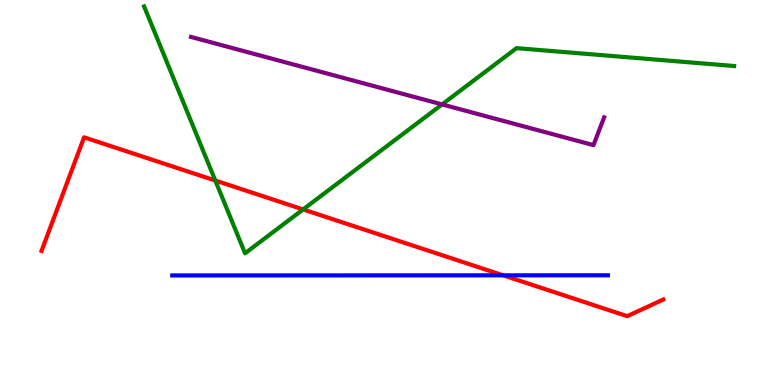[{'lines': ['blue', 'red'], 'intersections': [{'x': 6.49, 'y': 2.85}]}, {'lines': ['green', 'red'], 'intersections': [{'x': 2.78, 'y': 5.31}, {'x': 3.91, 'y': 4.56}]}, {'lines': ['purple', 'red'], 'intersections': []}, {'lines': ['blue', 'green'], 'intersections': []}, {'lines': ['blue', 'purple'], 'intersections': []}, {'lines': ['green', 'purple'], 'intersections': [{'x': 5.7, 'y': 7.29}]}]